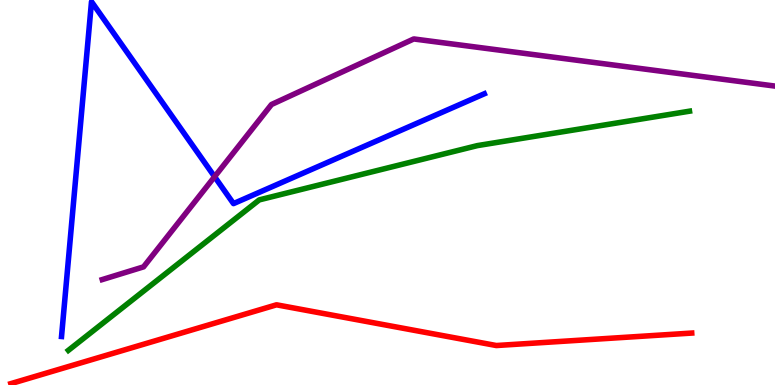[{'lines': ['blue', 'red'], 'intersections': []}, {'lines': ['green', 'red'], 'intersections': []}, {'lines': ['purple', 'red'], 'intersections': []}, {'lines': ['blue', 'green'], 'intersections': []}, {'lines': ['blue', 'purple'], 'intersections': [{'x': 2.77, 'y': 5.41}]}, {'lines': ['green', 'purple'], 'intersections': []}]